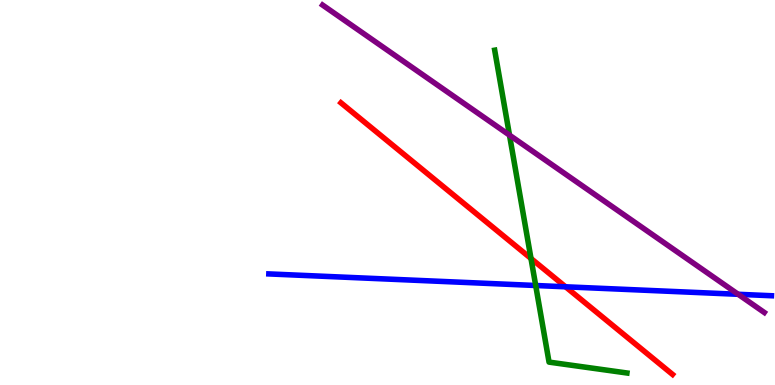[{'lines': ['blue', 'red'], 'intersections': [{'x': 7.3, 'y': 2.55}]}, {'lines': ['green', 'red'], 'intersections': [{'x': 6.85, 'y': 3.29}]}, {'lines': ['purple', 'red'], 'intersections': []}, {'lines': ['blue', 'green'], 'intersections': [{'x': 6.91, 'y': 2.58}]}, {'lines': ['blue', 'purple'], 'intersections': [{'x': 9.52, 'y': 2.36}]}, {'lines': ['green', 'purple'], 'intersections': [{'x': 6.57, 'y': 6.49}]}]